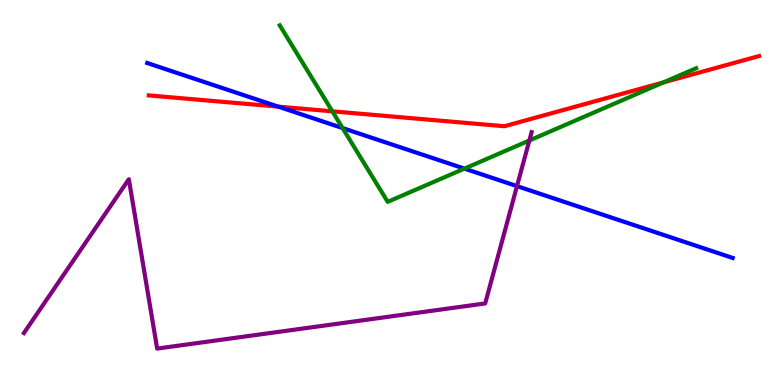[{'lines': ['blue', 'red'], 'intersections': [{'x': 3.59, 'y': 7.23}]}, {'lines': ['green', 'red'], 'intersections': [{'x': 4.29, 'y': 7.11}, {'x': 8.56, 'y': 7.86}]}, {'lines': ['purple', 'red'], 'intersections': []}, {'lines': ['blue', 'green'], 'intersections': [{'x': 4.42, 'y': 6.67}, {'x': 5.99, 'y': 5.62}]}, {'lines': ['blue', 'purple'], 'intersections': [{'x': 6.67, 'y': 5.17}]}, {'lines': ['green', 'purple'], 'intersections': [{'x': 6.83, 'y': 6.35}]}]